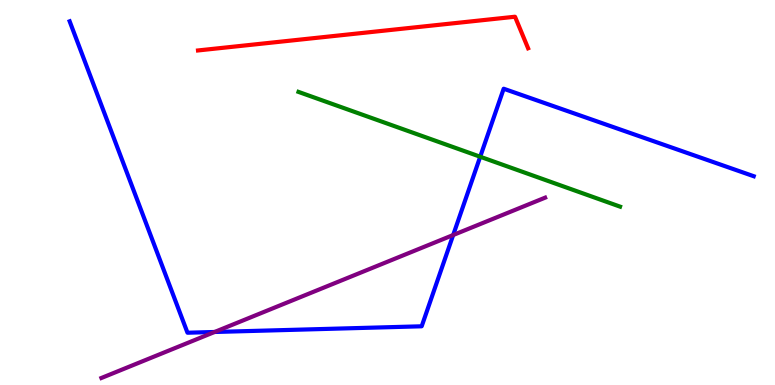[{'lines': ['blue', 'red'], 'intersections': []}, {'lines': ['green', 'red'], 'intersections': []}, {'lines': ['purple', 'red'], 'intersections': []}, {'lines': ['blue', 'green'], 'intersections': [{'x': 6.2, 'y': 5.93}]}, {'lines': ['blue', 'purple'], 'intersections': [{'x': 2.77, 'y': 1.38}, {'x': 5.85, 'y': 3.9}]}, {'lines': ['green', 'purple'], 'intersections': []}]